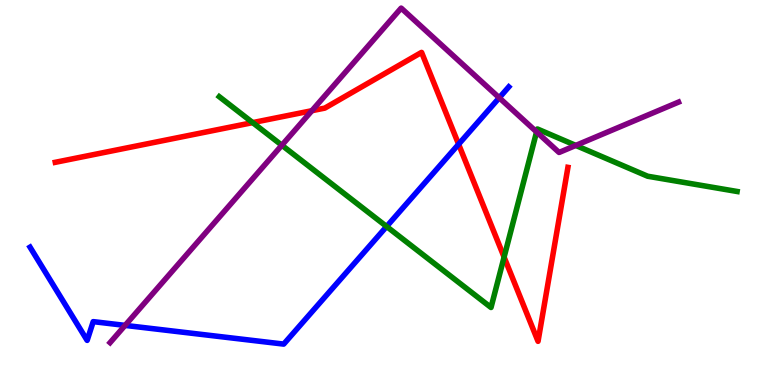[{'lines': ['blue', 'red'], 'intersections': [{'x': 5.92, 'y': 6.25}]}, {'lines': ['green', 'red'], 'intersections': [{'x': 3.26, 'y': 6.82}, {'x': 6.5, 'y': 3.32}]}, {'lines': ['purple', 'red'], 'intersections': [{'x': 4.02, 'y': 7.12}]}, {'lines': ['blue', 'green'], 'intersections': [{'x': 4.99, 'y': 4.12}]}, {'lines': ['blue', 'purple'], 'intersections': [{'x': 1.61, 'y': 1.55}, {'x': 6.44, 'y': 7.46}]}, {'lines': ['green', 'purple'], 'intersections': [{'x': 3.64, 'y': 6.23}, {'x': 6.92, 'y': 6.57}, {'x': 7.43, 'y': 6.22}]}]